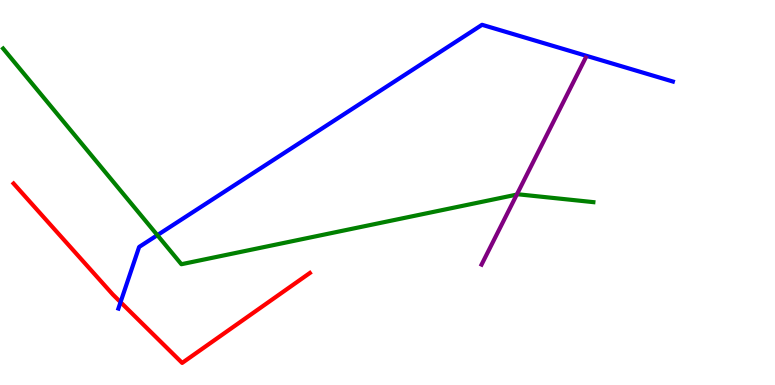[{'lines': ['blue', 'red'], 'intersections': [{'x': 1.56, 'y': 2.15}]}, {'lines': ['green', 'red'], 'intersections': []}, {'lines': ['purple', 'red'], 'intersections': []}, {'lines': ['blue', 'green'], 'intersections': [{'x': 2.03, 'y': 3.89}]}, {'lines': ['blue', 'purple'], 'intersections': []}, {'lines': ['green', 'purple'], 'intersections': [{'x': 6.67, 'y': 4.95}]}]